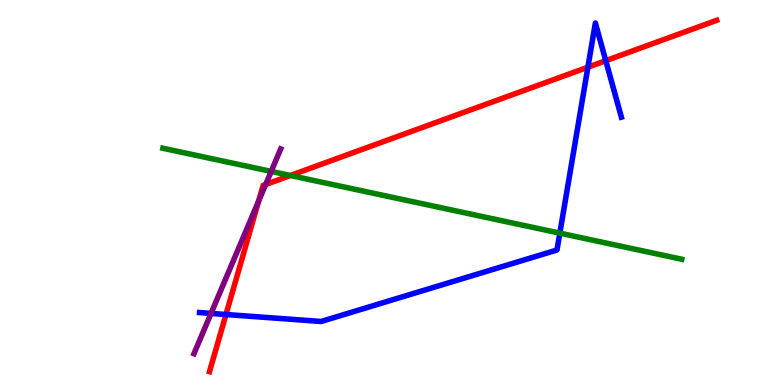[{'lines': ['blue', 'red'], 'intersections': [{'x': 2.92, 'y': 1.83}, {'x': 7.59, 'y': 8.25}, {'x': 7.82, 'y': 8.42}]}, {'lines': ['green', 'red'], 'intersections': [{'x': 3.75, 'y': 5.44}]}, {'lines': ['purple', 'red'], 'intersections': [{'x': 3.34, 'y': 4.78}, {'x': 3.43, 'y': 5.21}]}, {'lines': ['blue', 'green'], 'intersections': [{'x': 7.22, 'y': 3.94}]}, {'lines': ['blue', 'purple'], 'intersections': [{'x': 2.72, 'y': 1.86}]}, {'lines': ['green', 'purple'], 'intersections': [{'x': 3.5, 'y': 5.55}]}]